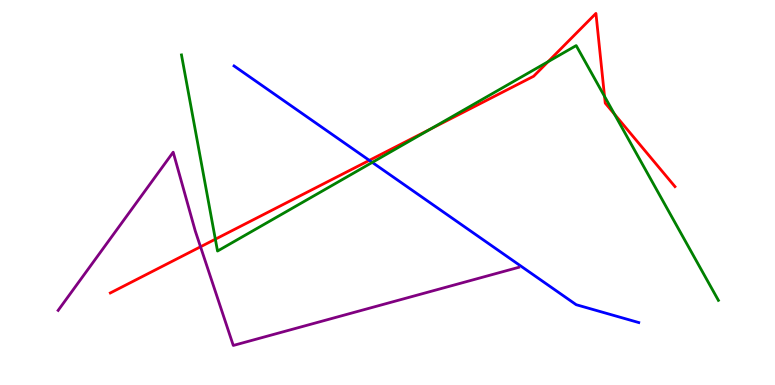[{'lines': ['blue', 'red'], 'intersections': [{'x': 4.77, 'y': 5.83}]}, {'lines': ['green', 'red'], 'intersections': [{'x': 2.78, 'y': 3.79}, {'x': 5.55, 'y': 6.65}, {'x': 7.07, 'y': 8.4}, {'x': 7.8, 'y': 7.5}, {'x': 7.93, 'y': 7.03}]}, {'lines': ['purple', 'red'], 'intersections': [{'x': 2.59, 'y': 3.59}]}, {'lines': ['blue', 'green'], 'intersections': [{'x': 4.8, 'y': 5.78}]}, {'lines': ['blue', 'purple'], 'intersections': []}, {'lines': ['green', 'purple'], 'intersections': []}]